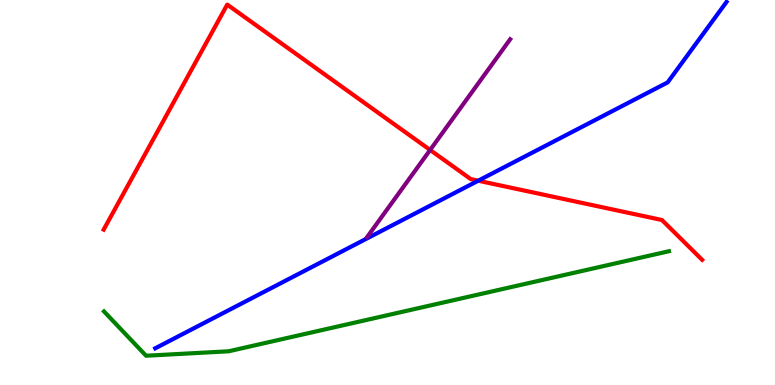[{'lines': ['blue', 'red'], 'intersections': [{'x': 6.17, 'y': 5.31}]}, {'lines': ['green', 'red'], 'intersections': []}, {'lines': ['purple', 'red'], 'intersections': [{'x': 5.55, 'y': 6.1}]}, {'lines': ['blue', 'green'], 'intersections': []}, {'lines': ['blue', 'purple'], 'intersections': []}, {'lines': ['green', 'purple'], 'intersections': []}]